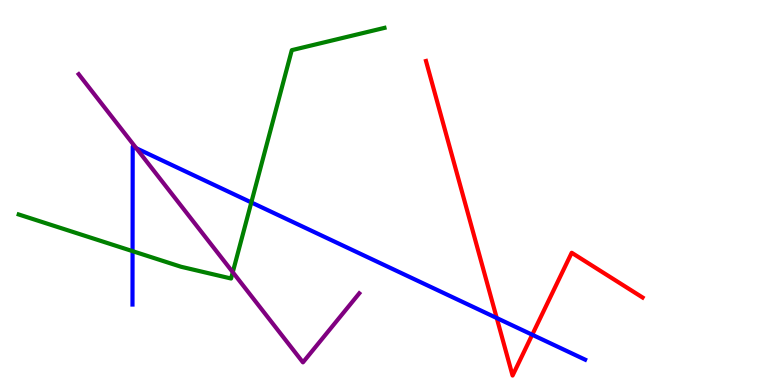[{'lines': ['blue', 'red'], 'intersections': [{'x': 6.41, 'y': 1.74}, {'x': 6.87, 'y': 1.31}]}, {'lines': ['green', 'red'], 'intersections': []}, {'lines': ['purple', 'red'], 'intersections': []}, {'lines': ['blue', 'green'], 'intersections': [{'x': 1.71, 'y': 3.48}, {'x': 3.24, 'y': 4.74}]}, {'lines': ['blue', 'purple'], 'intersections': [{'x': 1.76, 'y': 6.15}]}, {'lines': ['green', 'purple'], 'intersections': [{'x': 3.0, 'y': 2.93}]}]